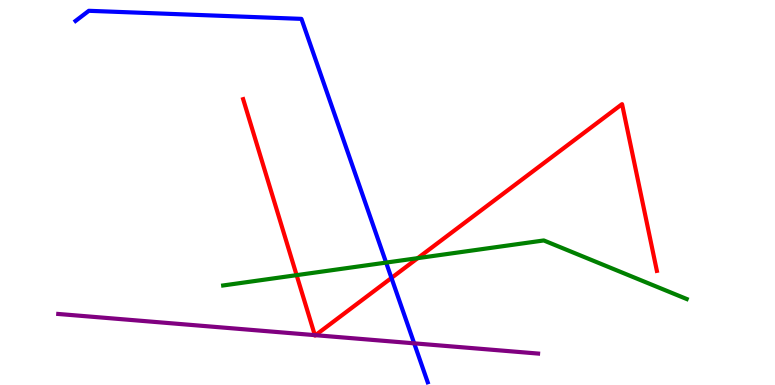[{'lines': ['blue', 'red'], 'intersections': [{'x': 5.05, 'y': 2.78}]}, {'lines': ['green', 'red'], 'intersections': [{'x': 3.83, 'y': 2.85}, {'x': 5.39, 'y': 3.29}]}, {'lines': ['purple', 'red'], 'intersections': [{'x': 4.06, 'y': 1.3}, {'x': 4.07, 'y': 1.29}]}, {'lines': ['blue', 'green'], 'intersections': [{'x': 4.98, 'y': 3.18}]}, {'lines': ['blue', 'purple'], 'intersections': [{'x': 5.34, 'y': 1.08}]}, {'lines': ['green', 'purple'], 'intersections': []}]